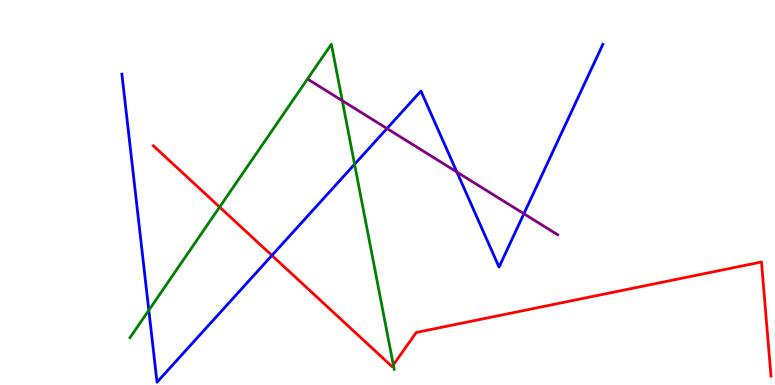[{'lines': ['blue', 'red'], 'intersections': [{'x': 3.51, 'y': 3.37}]}, {'lines': ['green', 'red'], 'intersections': [{'x': 2.83, 'y': 4.62}, {'x': 5.08, 'y': 0.523}]}, {'lines': ['purple', 'red'], 'intersections': []}, {'lines': ['blue', 'green'], 'intersections': [{'x': 1.92, 'y': 1.94}, {'x': 4.58, 'y': 5.73}]}, {'lines': ['blue', 'purple'], 'intersections': [{'x': 4.99, 'y': 6.66}, {'x': 5.9, 'y': 5.53}, {'x': 6.76, 'y': 4.45}]}, {'lines': ['green', 'purple'], 'intersections': [{'x': 4.42, 'y': 7.39}]}]